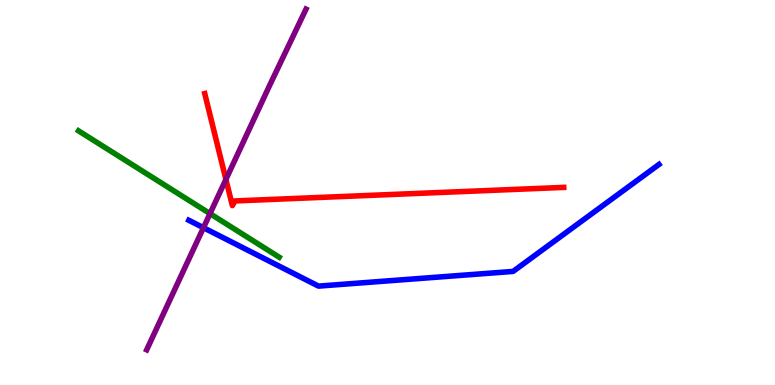[{'lines': ['blue', 'red'], 'intersections': []}, {'lines': ['green', 'red'], 'intersections': []}, {'lines': ['purple', 'red'], 'intersections': [{'x': 2.91, 'y': 5.34}]}, {'lines': ['blue', 'green'], 'intersections': []}, {'lines': ['blue', 'purple'], 'intersections': [{'x': 2.63, 'y': 4.09}]}, {'lines': ['green', 'purple'], 'intersections': [{'x': 2.71, 'y': 4.45}]}]